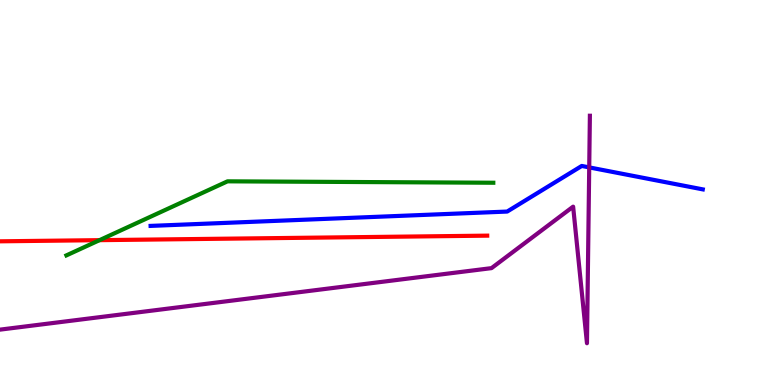[{'lines': ['blue', 'red'], 'intersections': []}, {'lines': ['green', 'red'], 'intersections': [{'x': 1.28, 'y': 3.76}]}, {'lines': ['purple', 'red'], 'intersections': []}, {'lines': ['blue', 'green'], 'intersections': []}, {'lines': ['blue', 'purple'], 'intersections': [{'x': 7.6, 'y': 5.65}]}, {'lines': ['green', 'purple'], 'intersections': []}]